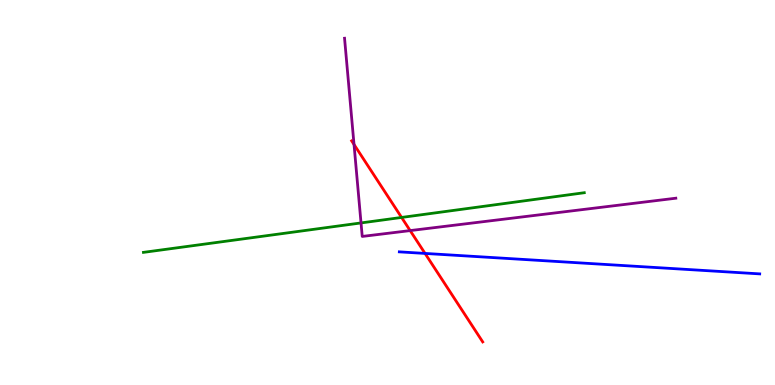[{'lines': ['blue', 'red'], 'intersections': [{'x': 5.48, 'y': 3.42}]}, {'lines': ['green', 'red'], 'intersections': [{'x': 5.18, 'y': 4.35}]}, {'lines': ['purple', 'red'], 'intersections': [{'x': 4.57, 'y': 6.25}, {'x': 5.29, 'y': 4.01}]}, {'lines': ['blue', 'green'], 'intersections': []}, {'lines': ['blue', 'purple'], 'intersections': []}, {'lines': ['green', 'purple'], 'intersections': [{'x': 4.66, 'y': 4.21}]}]